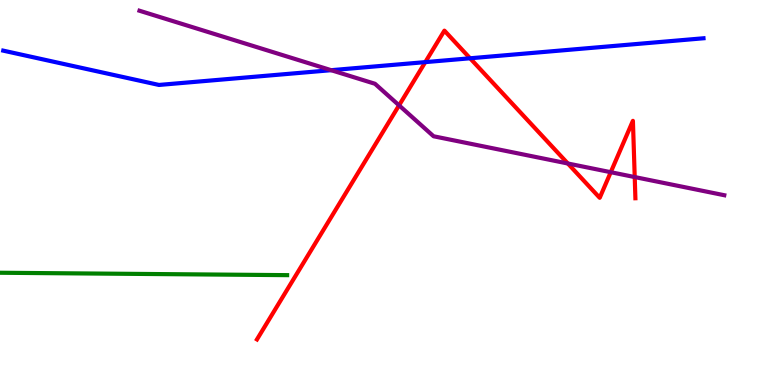[{'lines': ['blue', 'red'], 'intersections': [{'x': 5.49, 'y': 8.39}, {'x': 6.07, 'y': 8.49}]}, {'lines': ['green', 'red'], 'intersections': []}, {'lines': ['purple', 'red'], 'intersections': [{'x': 5.15, 'y': 7.26}, {'x': 7.33, 'y': 5.75}, {'x': 7.88, 'y': 5.53}, {'x': 8.19, 'y': 5.4}]}, {'lines': ['blue', 'green'], 'intersections': []}, {'lines': ['blue', 'purple'], 'intersections': [{'x': 4.27, 'y': 8.18}]}, {'lines': ['green', 'purple'], 'intersections': []}]